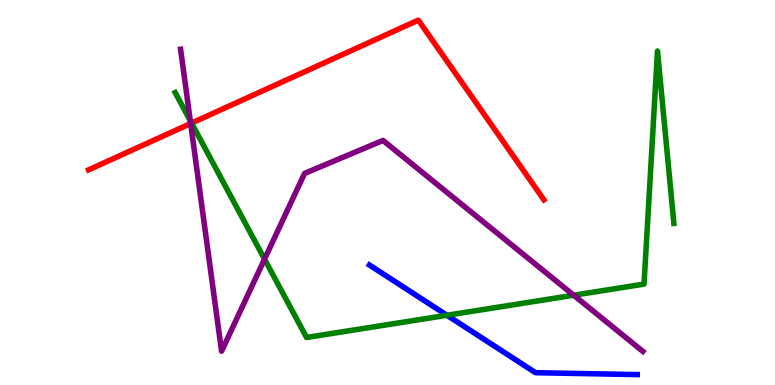[{'lines': ['blue', 'red'], 'intersections': []}, {'lines': ['green', 'red'], 'intersections': [{'x': 2.47, 'y': 6.8}]}, {'lines': ['purple', 'red'], 'intersections': [{'x': 2.46, 'y': 6.79}]}, {'lines': ['blue', 'green'], 'intersections': [{'x': 5.77, 'y': 1.81}]}, {'lines': ['blue', 'purple'], 'intersections': []}, {'lines': ['green', 'purple'], 'intersections': [{'x': 2.46, 'y': 6.86}, {'x': 3.41, 'y': 3.27}, {'x': 7.4, 'y': 2.33}]}]